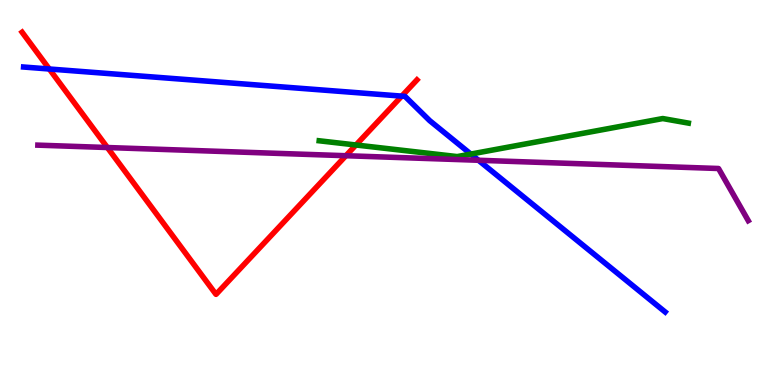[{'lines': ['blue', 'red'], 'intersections': [{'x': 0.636, 'y': 8.21}, {'x': 5.18, 'y': 7.5}]}, {'lines': ['green', 'red'], 'intersections': [{'x': 4.59, 'y': 6.23}]}, {'lines': ['purple', 'red'], 'intersections': [{'x': 1.39, 'y': 6.17}, {'x': 4.46, 'y': 5.96}]}, {'lines': ['blue', 'green'], 'intersections': [{'x': 6.08, 'y': 6.0}]}, {'lines': ['blue', 'purple'], 'intersections': [{'x': 6.17, 'y': 5.84}]}, {'lines': ['green', 'purple'], 'intersections': []}]